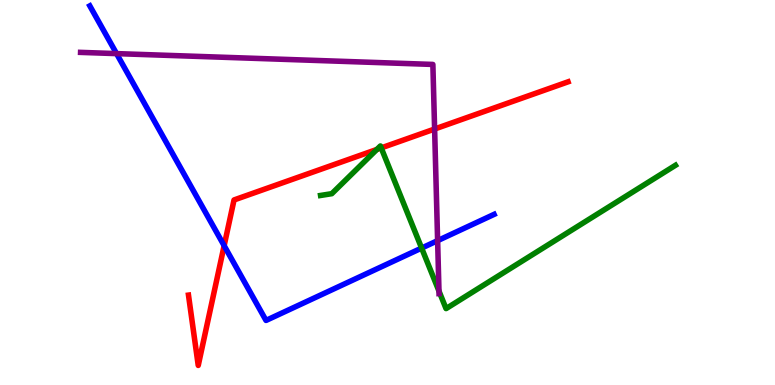[{'lines': ['blue', 'red'], 'intersections': [{'x': 2.89, 'y': 3.62}]}, {'lines': ['green', 'red'], 'intersections': [{'x': 4.86, 'y': 6.12}, {'x': 4.92, 'y': 6.16}]}, {'lines': ['purple', 'red'], 'intersections': [{'x': 5.61, 'y': 6.65}]}, {'lines': ['blue', 'green'], 'intersections': [{'x': 5.44, 'y': 3.56}]}, {'lines': ['blue', 'purple'], 'intersections': [{'x': 1.5, 'y': 8.61}, {'x': 5.65, 'y': 3.75}]}, {'lines': ['green', 'purple'], 'intersections': [{'x': 5.66, 'y': 2.44}]}]